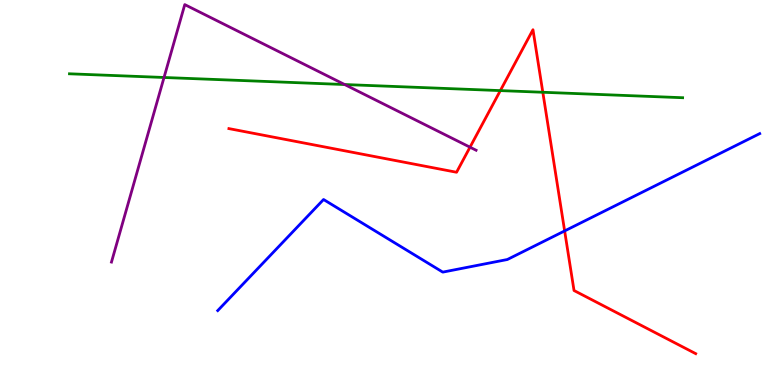[{'lines': ['blue', 'red'], 'intersections': [{'x': 7.29, 'y': 4.0}]}, {'lines': ['green', 'red'], 'intersections': [{'x': 6.46, 'y': 7.65}, {'x': 7.0, 'y': 7.6}]}, {'lines': ['purple', 'red'], 'intersections': [{'x': 6.06, 'y': 6.18}]}, {'lines': ['blue', 'green'], 'intersections': []}, {'lines': ['blue', 'purple'], 'intersections': []}, {'lines': ['green', 'purple'], 'intersections': [{'x': 2.12, 'y': 7.99}, {'x': 4.45, 'y': 7.8}]}]